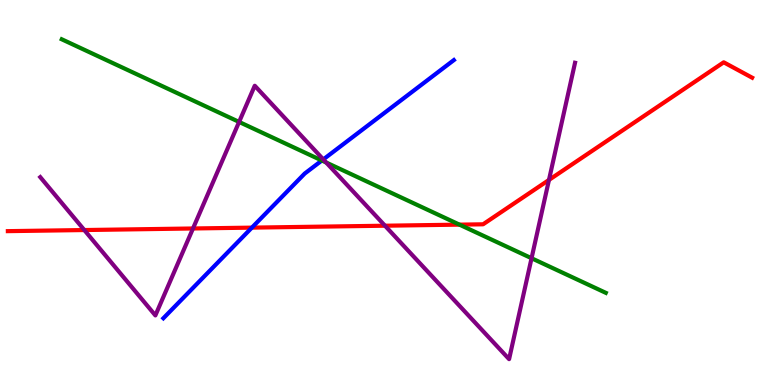[{'lines': ['blue', 'red'], 'intersections': [{'x': 3.25, 'y': 4.09}]}, {'lines': ['green', 'red'], 'intersections': [{'x': 5.93, 'y': 4.17}]}, {'lines': ['purple', 'red'], 'intersections': [{'x': 1.09, 'y': 4.02}, {'x': 2.49, 'y': 4.07}, {'x': 4.97, 'y': 4.14}, {'x': 7.08, 'y': 5.33}]}, {'lines': ['blue', 'green'], 'intersections': [{'x': 4.15, 'y': 5.83}]}, {'lines': ['blue', 'purple'], 'intersections': [{'x': 4.17, 'y': 5.86}]}, {'lines': ['green', 'purple'], 'intersections': [{'x': 3.09, 'y': 6.83}, {'x': 4.21, 'y': 5.78}, {'x': 6.86, 'y': 3.29}]}]